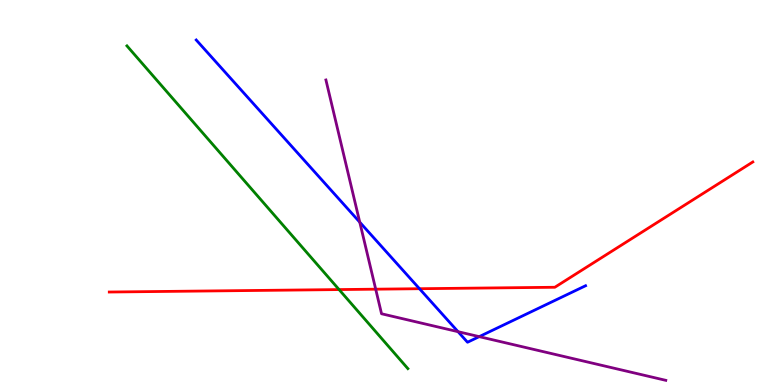[{'lines': ['blue', 'red'], 'intersections': [{'x': 5.41, 'y': 2.5}]}, {'lines': ['green', 'red'], 'intersections': [{'x': 4.38, 'y': 2.48}]}, {'lines': ['purple', 'red'], 'intersections': [{'x': 4.85, 'y': 2.49}]}, {'lines': ['blue', 'green'], 'intersections': []}, {'lines': ['blue', 'purple'], 'intersections': [{'x': 4.64, 'y': 4.23}, {'x': 5.91, 'y': 1.38}, {'x': 6.18, 'y': 1.26}]}, {'lines': ['green', 'purple'], 'intersections': []}]